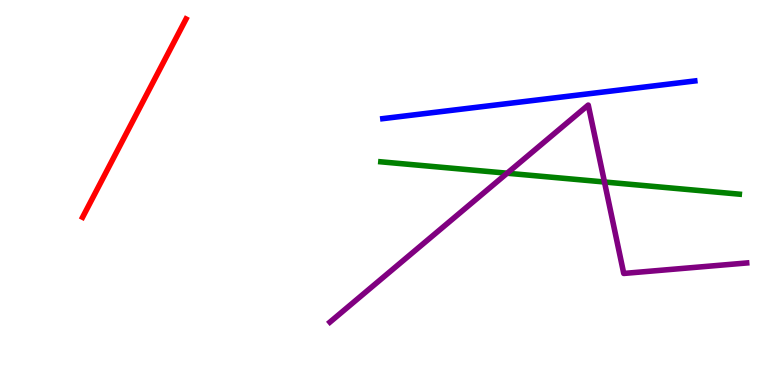[{'lines': ['blue', 'red'], 'intersections': []}, {'lines': ['green', 'red'], 'intersections': []}, {'lines': ['purple', 'red'], 'intersections': []}, {'lines': ['blue', 'green'], 'intersections': []}, {'lines': ['blue', 'purple'], 'intersections': []}, {'lines': ['green', 'purple'], 'intersections': [{'x': 6.54, 'y': 5.5}, {'x': 7.8, 'y': 5.27}]}]